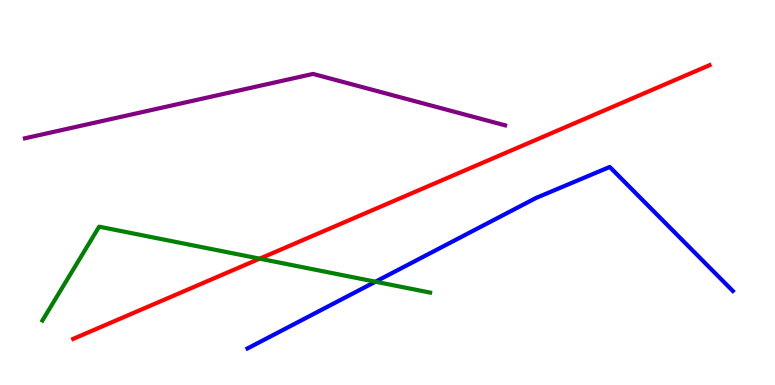[{'lines': ['blue', 'red'], 'intersections': []}, {'lines': ['green', 'red'], 'intersections': [{'x': 3.35, 'y': 3.28}]}, {'lines': ['purple', 'red'], 'intersections': []}, {'lines': ['blue', 'green'], 'intersections': [{'x': 4.84, 'y': 2.68}]}, {'lines': ['blue', 'purple'], 'intersections': []}, {'lines': ['green', 'purple'], 'intersections': []}]